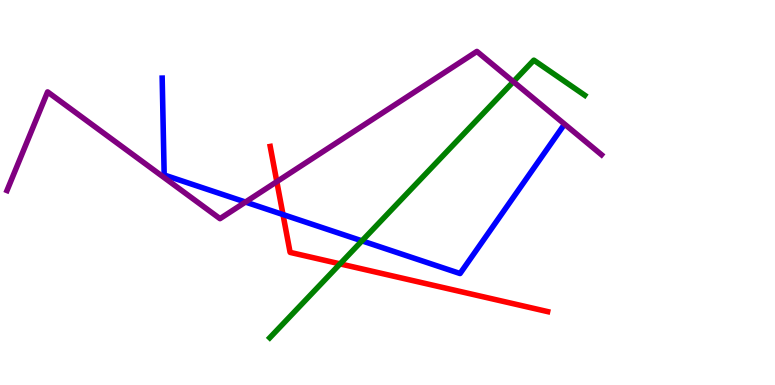[{'lines': ['blue', 'red'], 'intersections': [{'x': 3.65, 'y': 4.43}]}, {'lines': ['green', 'red'], 'intersections': [{'x': 4.39, 'y': 3.15}]}, {'lines': ['purple', 'red'], 'intersections': [{'x': 3.57, 'y': 5.28}]}, {'lines': ['blue', 'green'], 'intersections': [{'x': 4.67, 'y': 3.74}]}, {'lines': ['blue', 'purple'], 'intersections': [{'x': 3.17, 'y': 4.75}]}, {'lines': ['green', 'purple'], 'intersections': [{'x': 6.62, 'y': 7.88}]}]